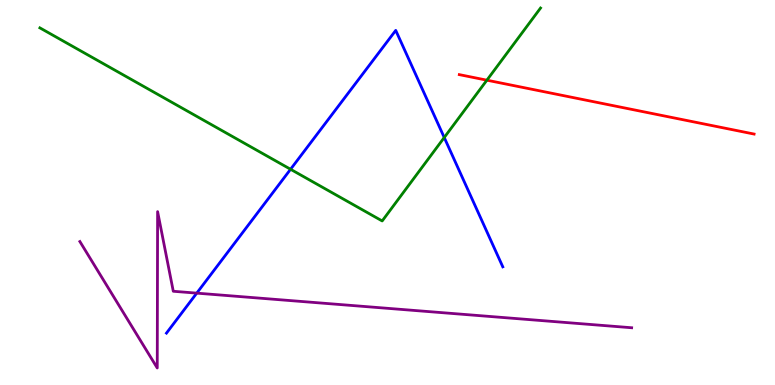[{'lines': ['blue', 'red'], 'intersections': []}, {'lines': ['green', 'red'], 'intersections': [{'x': 6.28, 'y': 7.92}]}, {'lines': ['purple', 'red'], 'intersections': []}, {'lines': ['blue', 'green'], 'intersections': [{'x': 3.75, 'y': 5.6}, {'x': 5.73, 'y': 6.43}]}, {'lines': ['blue', 'purple'], 'intersections': [{'x': 2.54, 'y': 2.39}]}, {'lines': ['green', 'purple'], 'intersections': []}]